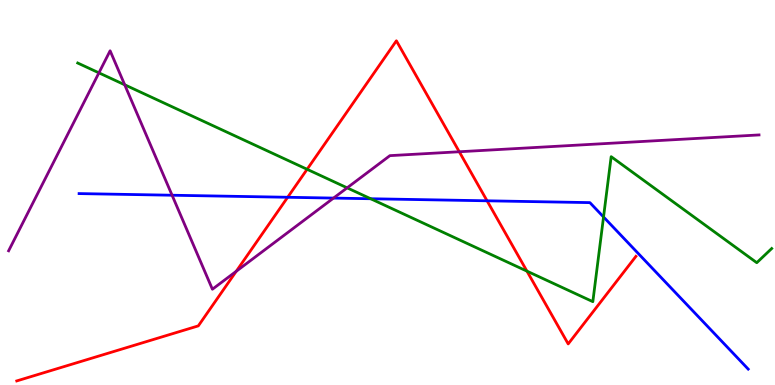[{'lines': ['blue', 'red'], 'intersections': [{'x': 3.71, 'y': 4.88}, {'x': 6.28, 'y': 4.78}]}, {'lines': ['green', 'red'], 'intersections': [{'x': 3.96, 'y': 5.6}, {'x': 6.8, 'y': 2.96}]}, {'lines': ['purple', 'red'], 'intersections': [{'x': 3.05, 'y': 2.95}, {'x': 5.93, 'y': 6.06}]}, {'lines': ['blue', 'green'], 'intersections': [{'x': 4.78, 'y': 4.84}, {'x': 7.79, 'y': 4.36}]}, {'lines': ['blue', 'purple'], 'intersections': [{'x': 2.22, 'y': 4.93}, {'x': 4.3, 'y': 4.85}]}, {'lines': ['green', 'purple'], 'intersections': [{'x': 1.28, 'y': 8.11}, {'x': 1.61, 'y': 7.8}, {'x': 4.48, 'y': 5.12}]}]